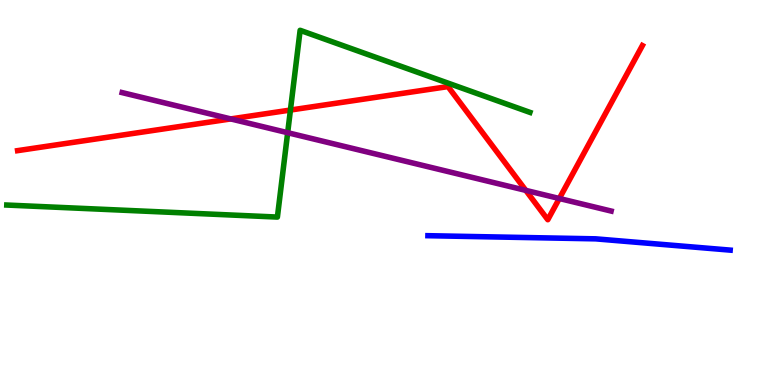[{'lines': ['blue', 'red'], 'intersections': []}, {'lines': ['green', 'red'], 'intersections': [{'x': 3.75, 'y': 7.14}]}, {'lines': ['purple', 'red'], 'intersections': [{'x': 2.98, 'y': 6.91}, {'x': 6.78, 'y': 5.06}, {'x': 7.22, 'y': 4.84}]}, {'lines': ['blue', 'green'], 'intersections': []}, {'lines': ['blue', 'purple'], 'intersections': []}, {'lines': ['green', 'purple'], 'intersections': [{'x': 3.71, 'y': 6.55}]}]